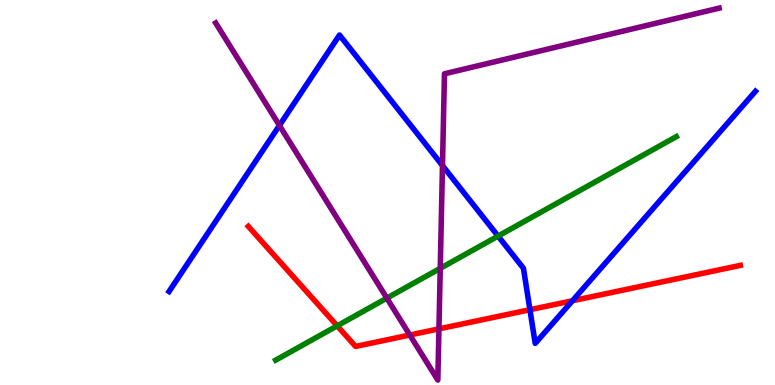[{'lines': ['blue', 'red'], 'intersections': [{'x': 6.84, 'y': 1.96}, {'x': 7.39, 'y': 2.19}]}, {'lines': ['green', 'red'], 'intersections': [{'x': 4.35, 'y': 1.54}]}, {'lines': ['purple', 'red'], 'intersections': [{'x': 5.29, 'y': 1.3}, {'x': 5.66, 'y': 1.46}]}, {'lines': ['blue', 'green'], 'intersections': [{'x': 6.43, 'y': 3.87}]}, {'lines': ['blue', 'purple'], 'intersections': [{'x': 3.61, 'y': 6.74}, {'x': 5.71, 'y': 5.7}]}, {'lines': ['green', 'purple'], 'intersections': [{'x': 4.99, 'y': 2.26}, {'x': 5.68, 'y': 3.03}]}]